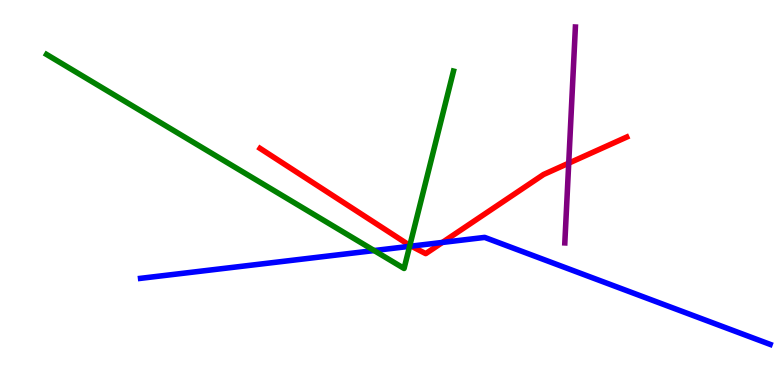[{'lines': ['blue', 'red'], 'intersections': [{'x': 5.31, 'y': 3.61}, {'x': 5.71, 'y': 3.7}]}, {'lines': ['green', 'red'], 'intersections': [{'x': 5.29, 'y': 3.63}]}, {'lines': ['purple', 'red'], 'intersections': [{'x': 7.34, 'y': 5.76}]}, {'lines': ['blue', 'green'], 'intersections': [{'x': 4.83, 'y': 3.49}, {'x': 5.29, 'y': 3.6}]}, {'lines': ['blue', 'purple'], 'intersections': []}, {'lines': ['green', 'purple'], 'intersections': []}]